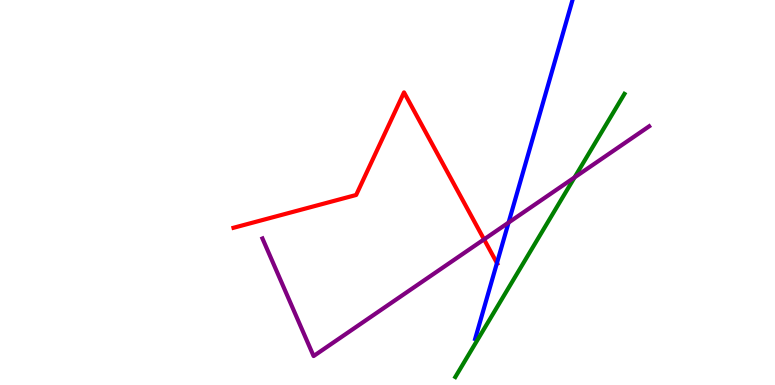[{'lines': ['blue', 'red'], 'intersections': [{'x': 6.41, 'y': 3.17}]}, {'lines': ['green', 'red'], 'intersections': []}, {'lines': ['purple', 'red'], 'intersections': [{'x': 6.25, 'y': 3.78}]}, {'lines': ['blue', 'green'], 'intersections': []}, {'lines': ['blue', 'purple'], 'intersections': [{'x': 6.56, 'y': 4.22}]}, {'lines': ['green', 'purple'], 'intersections': [{'x': 7.41, 'y': 5.39}]}]